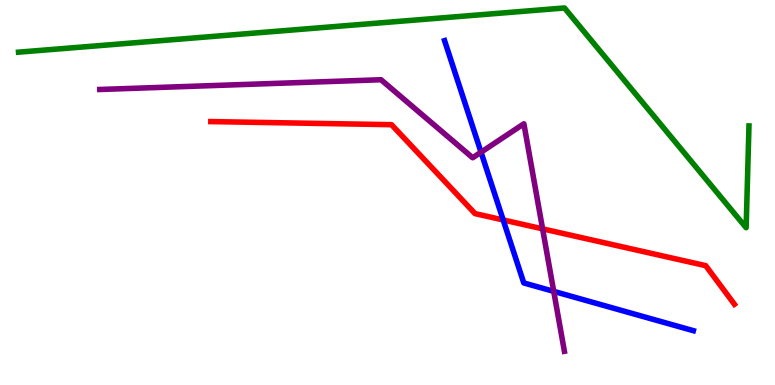[{'lines': ['blue', 'red'], 'intersections': [{'x': 6.49, 'y': 4.29}]}, {'lines': ['green', 'red'], 'intersections': []}, {'lines': ['purple', 'red'], 'intersections': [{'x': 7.0, 'y': 4.06}]}, {'lines': ['blue', 'green'], 'intersections': []}, {'lines': ['blue', 'purple'], 'intersections': [{'x': 6.21, 'y': 6.05}, {'x': 7.14, 'y': 2.43}]}, {'lines': ['green', 'purple'], 'intersections': []}]